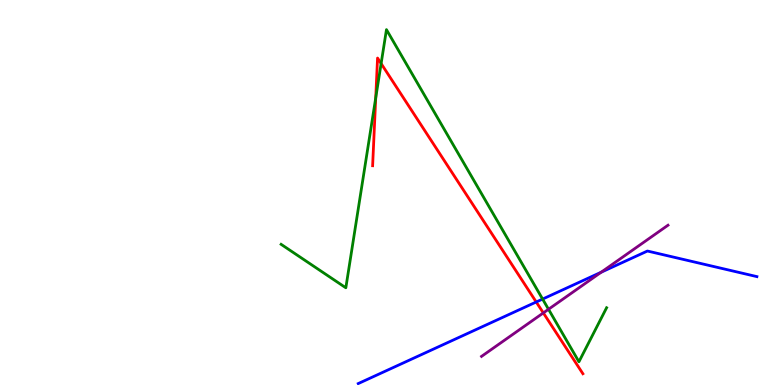[{'lines': ['blue', 'red'], 'intersections': [{'x': 6.92, 'y': 2.16}]}, {'lines': ['green', 'red'], 'intersections': [{'x': 4.85, 'y': 7.46}, {'x': 4.92, 'y': 8.35}]}, {'lines': ['purple', 'red'], 'intersections': [{'x': 7.01, 'y': 1.87}]}, {'lines': ['blue', 'green'], 'intersections': [{'x': 7.0, 'y': 2.23}]}, {'lines': ['blue', 'purple'], 'intersections': [{'x': 7.76, 'y': 2.93}]}, {'lines': ['green', 'purple'], 'intersections': [{'x': 7.08, 'y': 1.97}]}]